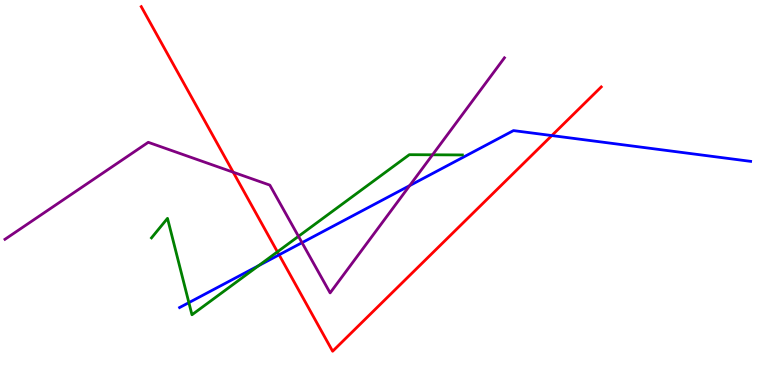[{'lines': ['blue', 'red'], 'intersections': [{'x': 3.6, 'y': 3.38}, {'x': 7.12, 'y': 6.48}]}, {'lines': ['green', 'red'], 'intersections': [{'x': 3.58, 'y': 3.46}]}, {'lines': ['purple', 'red'], 'intersections': [{'x': 3.01, 'y': 5.53}]}, {'lines': ['blue', 'green'], 'intersections': [{'x': 2.44, 'y': 2.14}, {'x': 3.34, 'y': 3.1}]}, {'lines': ['blue', 'purple'], 'intersections': [{'x': 3.9, 'y': 3.7}, {'x': 5.29, 'y': 5.18}]}, {'lines': ['green', 'purple'], 'intersections': [{'x': 3.85, 'y': 3.86}, {'x': 5.58, 'y': 5.98}]}]